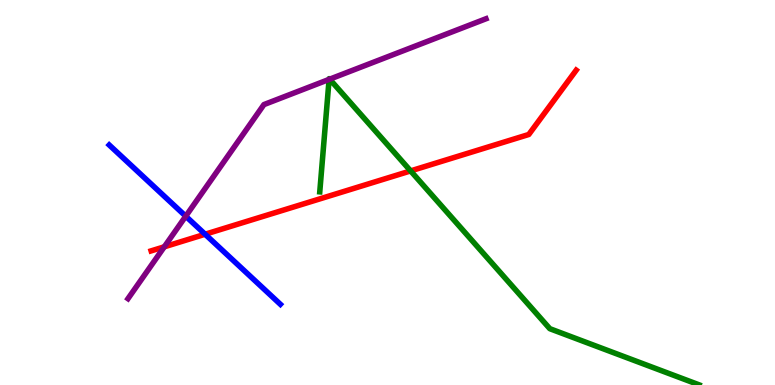[{'lines': ['blue', 'red'], 'intersections': [{'x': 2.65, 'y': 3.92}]}, {'lines': ['green', 'red'], 'intersections': [{'x': 5.3, 'y': 5.56}]}, {'lines': ['purple', 'red'], 'intersections': [{'x': 2.12, 'y': 3.59}]}, {'lines': ['blue', 'green'], 'intersections': []}, {'lines': ['blue', 'purple'], 'intersections': [{'x': 2.4, 'y': 4.38}]}, {'lines': ['green', 'purple'], 'intersections': [{'x': 4.25, 'y': 7.94}, {'x': 4.25, 'y': 7.94}]}]